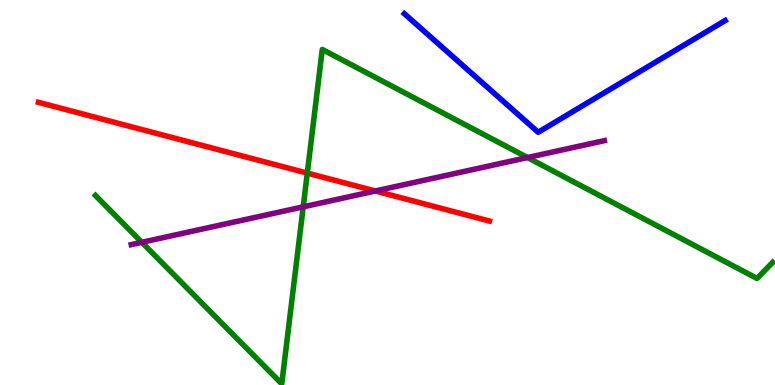[{'lines': ['blue', 'red'], 'intersections': []}, {'lines': ['green', 'red'], 'intersections': [{'x': 3.97, 'y': 5.5}]}, {'lines': ['purple', 'red'], 'intersections': [{'x': 4.84, 'y': 5.04}]}, {'lines': ['blue', 'green'], 'intersections': []}, {'lines': ['blue', 'purple'], 'intersections': []}, {'lines': ['green', 'purple'], 'intersections': [{'x': 1.83, 'y': 3.71}, {'x': 3.91, 'y': 4.63}, {'x': 6.81, 'y': 5.91}]}]